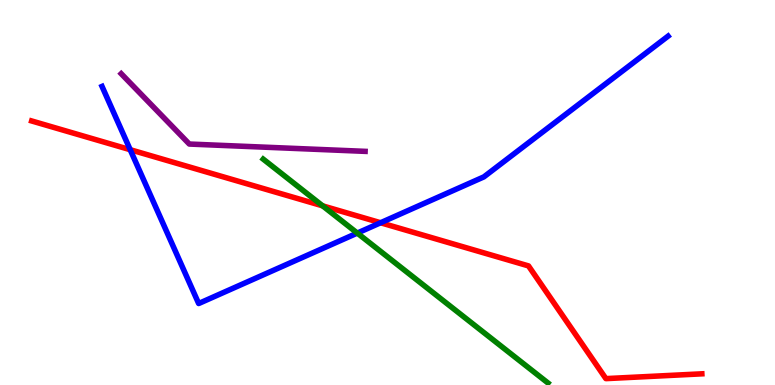[{'lines': ['blue', 'red'], 'intersections': [{'x': 1.68, 'y': 6.11}, {'x': 4.91, 'y': 4.21}]}, {'lines': ['green', 'red'], 'intersections': [{'x': 4.16, 'y': 4.65}]}, {'lines': ['purple', 'red'], 'intersections': []}, {'lines': ['blue', 'green'], 'intersections': [{'x': 4.61, 'y': 3.95}]}, {'lines': ['blue', 'purple'], 'intersections': []}, {'lines': ['green', 'purple'], 'intersections': []}]